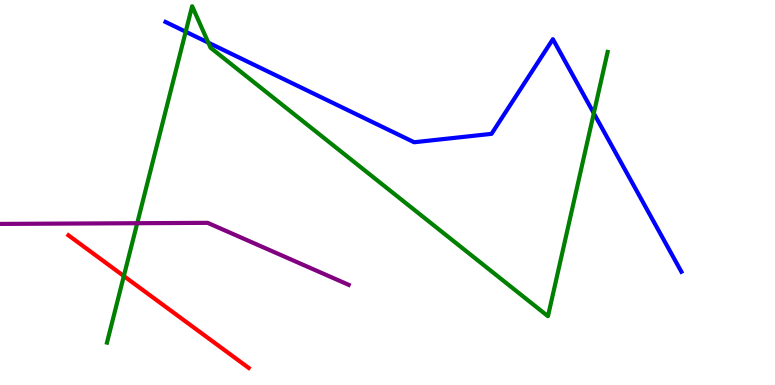[{'lines': ['blue', 'red'], 'intersections': []}, {'lines': ['green', 'red'], 'intersections': [{'x': 1.6, 'y': 2.83}]}, {'lines': ['purple', 'red'], 'intersections': []}, {'lines': ['blue', 'green'], 'intersections': [{'x': 2.4, 'y': 9.18}, {'x': 2.69, 'y': 8.89}, {'x': 7.66, 'y': 7.06}]}, {'lines': ['blue', 'purple'], 'intersections': []}, {'lines': ['green', 'purple'], 'intersections': [{'x': 1.77, 'y': 4.2}]}]